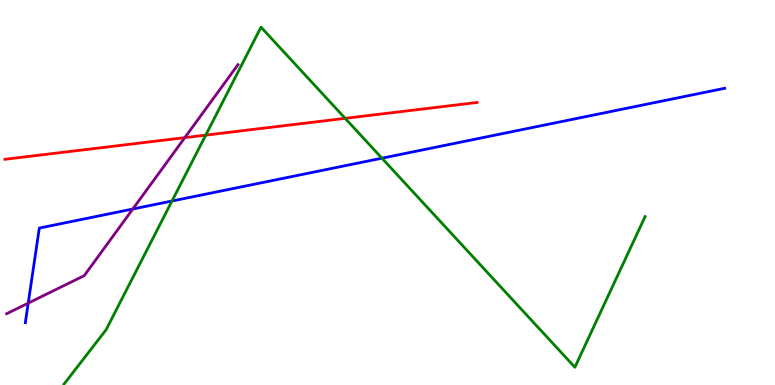[{'lines': ['blue', 'red'], 'intersections': []}, {'lines': ['green', 'red'], 'intersections': [{'x': 2.65, 'y': 6.49}, {'x': 4.45, 'y': 6.93}]}, {'lines': ['purple', 'red'], 'intersections': [{'x': 2.38, 'y': 6.42}]}, {'lines': ['blue', 'green'], 'intersections': [{'x': 2.22, 'y': 4.78}, {'x': 4.93, 'y': 5.89}]}, {'lines': ['blue', 'purple'], 'intersections': [{'x': 0.364, 'y': 2.13}, {'x': 1.71, 'y': 4.57}]}, {'lines': ['green', 'purple'], 'intersections': []}]